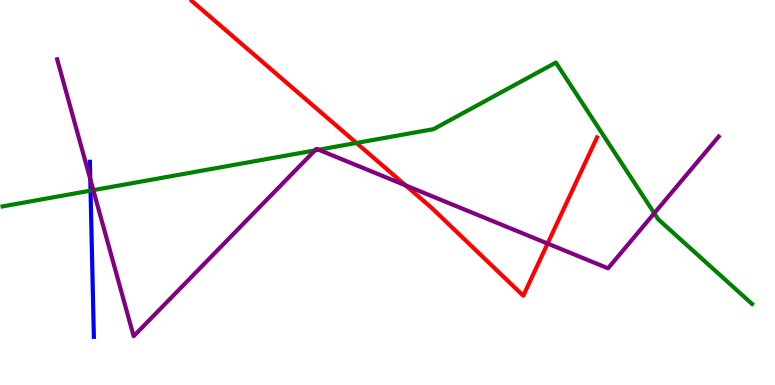[{'lines': ['blue', 'red'], 'intersections': []}, {'lines': ['green', 'red'], 'intersections': [{'x': 4.6, 'y': 6.29}]}, {'lines': ['purple', 'red'], 'intersections': [{'x': 5.23, 'y': 5.19}, {'x': 7.07, 'y': 3.67}]}, {'lines': ['blue', 'green'], 'intersections': [{'x': 1.17, 'y': 5.05}]}, {'lines': ['blue', 'purple'], 'intersections': [{'x': 1.17, 'y': 5.35}]}, {'lines': ['green', 'purple'], 'intersections': [{'x': 1.2, 'y': 5.06}, {'x': 4.06, 'y': 6.09}, {'x': 4.11, 'y': 6.11}, {'x': 8.44, 'y': 4.46}]}]